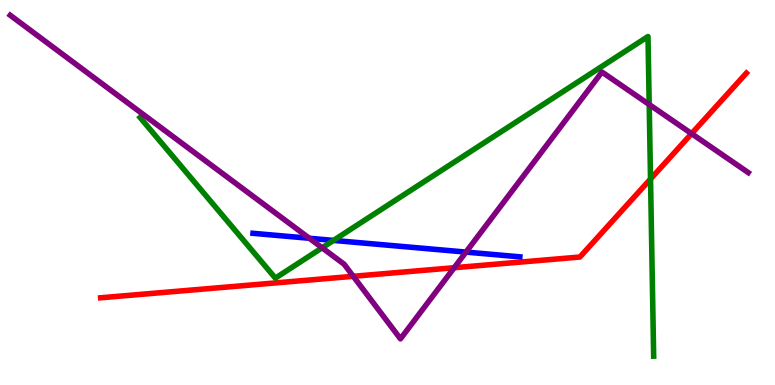[{'lines': ['blue', 'red'], 'intersections': []}, {'lines': ['green', 'red'], 'intersections': [{'x': 8.39, 'y': 5.35}]}, {'lines': ['purple', 'red'], 'intersections': [{'x': 4.56, 'y': 2.82}, {'x': 5.86, 'y': 3.05}, {'x': 8.92, 'y': 6.53}]}, {'lines': ['blue', 'green'], 'intersections': [{'x': 4.3, 'y': 3.76}]}, {'lines': ['blue', 'purple'], 'intersections': [{'x': 3.99, 'y': 3.81}, {'x': 6.01, 'y': 3.45}]}, {'lines': ['green', 'purple'], 'intersections': [{'x': 4.16, 'y': 3.56}, {'x': 8.38, 'y': 7.29}]}]